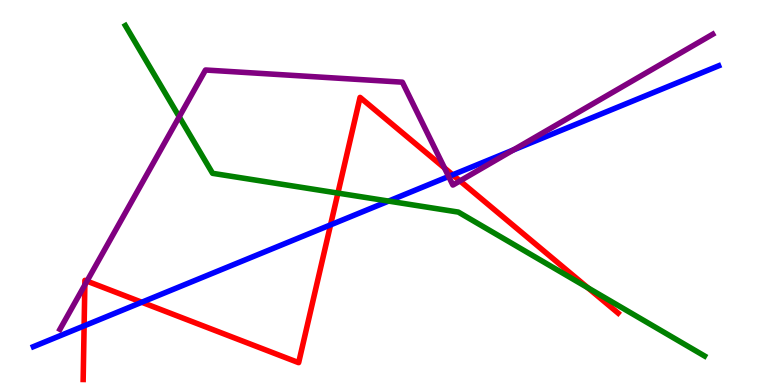[{'lines': ['blue', 'red'], 'intersections': [{'x': 1.09, 'y': 1.54}, {'x': 1.83, 'y': 2.15}, {'x': 4.27, 'y': 4.16}, {'x': 5.84, 'y': 5.46}]}, {'lines': ['green', 'red'], 'intersections': [{'x': 4.36, 'y': 4.98}, {'x': 7.59, 'y': 2.53}]}, {'lines': ['purple', 'red'], 'intersections': [{'x': 1.09, 'y': 2.6}, {'x': 1.12, 'y': 2.7}, {'x': 5.74, 'y': 5.64}, {'x': 5.94, 'y': 5.3}]}, {'lines': ['blue', 'green'], 'intersections': [{'x': 5.01, 'y': 4.78}]}, {'lines': ['blue', 'purple'], 'intersections': [{'x': 5.79, 'y': 5.42}, {'x': 6.62, 'y': 6.1}]}, {'lines': ['green', 'purple'], 'intersections': [{'x': 2.31, 'y': 6.97}]}]